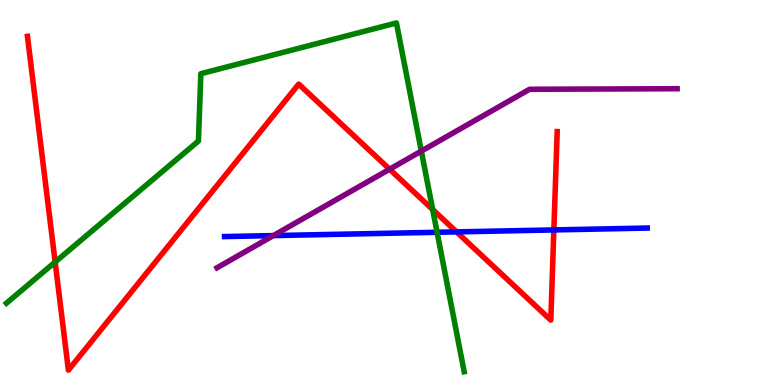[{'lines': ['blue', 'red'], 'intersections': [{'x': 5.89, 'y': 3.98}, {'x': 7.15, 'y': 4.03}]}, {'lines': ['green', 'red'], 'intersections': [{'x': 0.712, 'y': 3.19}, {'x': 5.58, 'y': 4.56}]}, {'lines': ['purple', 'red'], 'intersections': [{'x': 5.03, 'y': 5.6}]}, {'lines': ['blue', 'green'], 'intersections': [{'x': 5.64, 'y': 3.97}]}, {'lines': ['blue', 'purple'], 'intersections': [{'x': 3.53, 'y': 3.88}]}, {'lines': ['green', 'purple'], 'intersections': [{'x': 5.44, 'y': 6.08}]}]